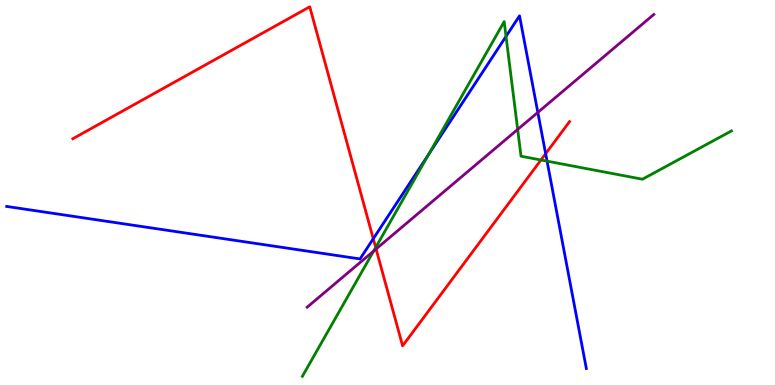[{'lines': ['blue', 'red'], 'intersections': [{'x': 4.82, 'y': 3.8}, {'x': 7.04, 'y': 6.01}]}, {'lines': ['green', 'red'], 'intersections': [{'x': 4.85, 'y': 3.57}, {'x': 6.98, 'y': 5.84}]}, {'lines': ['purple', 'red'], 'intersections': [{'x': 4.85, 'y': 3.53}]}, {'lines': ['blue', 'green'], 'intersections': [{'x': 5.53, 'y': 6.0}, {'x': 6.53, 'y': 9.05}, {'x': 7.06, 'y': 5.81}]}, {'lines': ['blue', 'purple'], 'intersections': [{'x': 6.94, 'y': 7.08}]}, {'lines': ['green', 'purple'], 'intersections': [{'x': 4.82, 'y': 3.48}, {'x': 6.68, 'y': 6.64}]}]